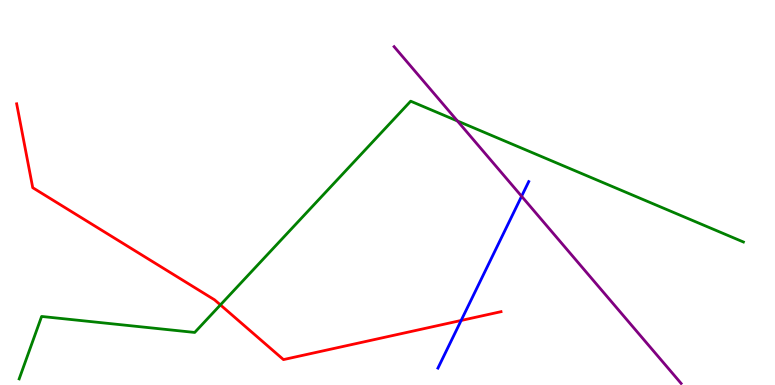[{'lines': ['blue', 'red'], 'intersections': [{'x': 5.95, 'y': 1.68}]}, {'lines': ['green', 'red'], 'intersections': [{'x': 2.84, 'y': 2.08}]}, {'lines': ['purple', 'red'], 'intersections': []}, {'lines': ['blue', 'green'], 'intersections': []}, {'lines': ['blue', 'purple'], 'intersections': [{'x': 6.73, 'y': 4.9}]}, {'lines': ['green', 'purple'], 'intersections': [{'x': 5.9, 'y': 6.86}]}]